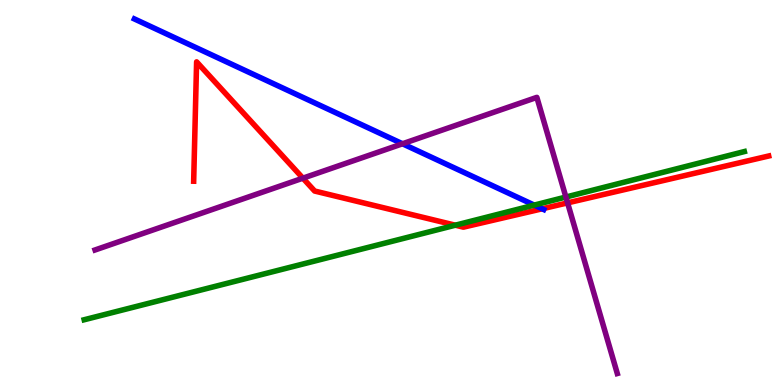[{'lines': ['blue', 'red'], 'intersections': [{'x': 7.0, 'y': 4.58}]}, {'lines': ['green', 'red'], 'intersections': [{'x': 5.88, 'y': 4.15}]}, {'lines': ['purple', 'red'], 'intersections': [{'x': 3.91, 'y': 5.37}, {'x': 7.32, 'y': 4.73}]}, {'lines': ['blue', 'green'], 'intersections': [{'x': 6.89, 'y': 4.67}]}, {'lines': ['blue', 'purple'], 'intersections': [{'x': 5.19, 'y': 6.27}]}, {'lines': ['green', 'purple'], 'intersections': [{'x': 7.3, 'y': 4.88}]}]